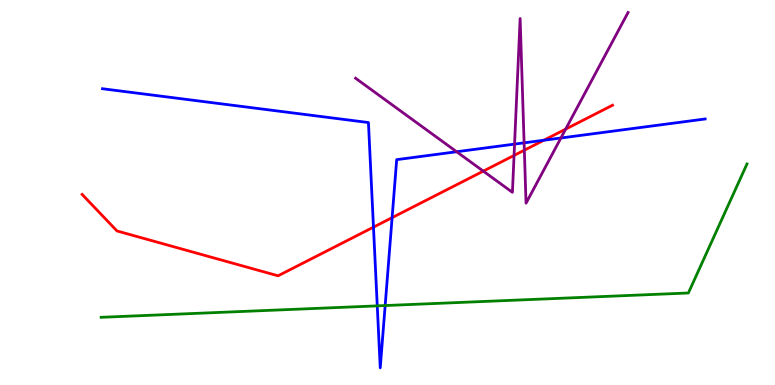[{'lines': ['blue', 'red'], 'intersections': [{'x': 4.82, 'y': 4.1}, {'x': 5.06, 'y': 4.35}, {'x': 7.02, 'y': 6.36}]}, {'lines': ['green', 'red'], 'intersections': []}, {'lines': ['purple', 'red'], 'intersections': [{'x': 6.24, 'y': 5.55}, {'x': 6.63, 'y': 5.96}, {'x': 6.77, 'y': 6.1}, {'x': 7.3, 'y': 6.65}]}, {'lines': ['blue', 'green'], 'intersections': [{'x': 4.87, 'y': 2.06}, {'x': 4.97, 'y': 2.06}]}, {'lines': ['blue', 'purple'], 'intersections': [{'x': 5.89, 'y': 6.06}, {'x': 6.64, 'y': 6.26}, {'x': 6.76, 'y': 6.29}, {'x': 7.24, 'y': 6.42}]}, {'lines': ['green', 'purple'], 'intersections': []}]